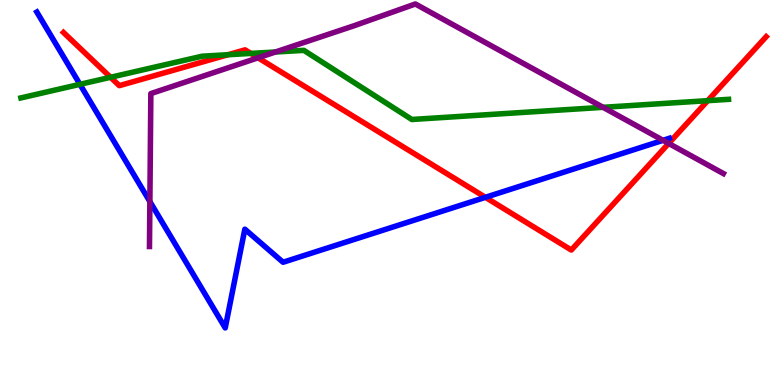[{'lines': ['blue', 'red'], 'intersections': [{'x': 6.26, 'y': 4.87}]}, {'lines': ['green', 'red'], 'intersections': [{'x': 1.43, 'y': 7.99}, {'x': 2.94, 'y': 8.58}, {'x': 3.24, 'y': 8.61}, {'x': 9.13, 'y': 7.39}]}, {'lines': ['purple', 'red'], 'intersections': [{'x': 3.33, 'y': 8.5}, {'x': 8.63, 'y': 6.27}]}, {'lines': ['blue', 'green'], 'intersections': [{'x': 1.03, 'y': 7.81}]}, {'lines': ['blue', 'purple'], 'intersections': [{'x': 1.93, 'y': 4.76}, {'x': 8.56, 'y': 6.36}]}, {'lines': ['green', 'purple'], 'intersections': [{'x': 3.55, 'y': 8.65}, {'x': 7.78, 'y': 7.21}]}]